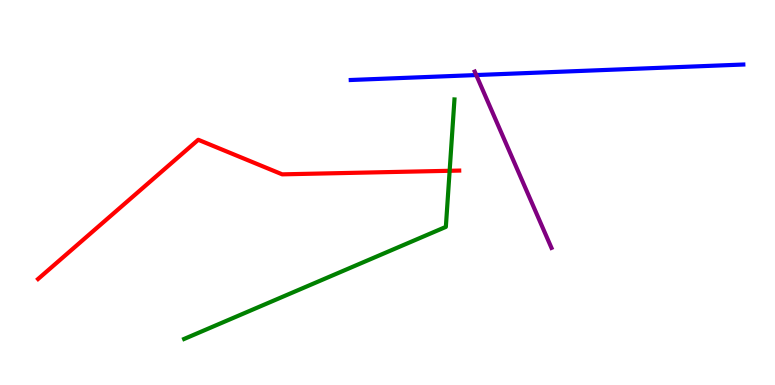[{'lines': ['blue', 'red'], 'intersections': []}, {'lines': ['green', 'red'], 'intersections': [{'x': 5.8, 'y': 5.56}]}, {'lines': ['purple', 'red'], 'intersections': []}, {'lines': ['blue', 'green'], 'intersections': []}, {'lines': ['blue', 'purple'], 'intersections': [{'x': 6.14, 'y': 8.05}]}, {'lines': ['green', 'purple'], 'intersections': []}]